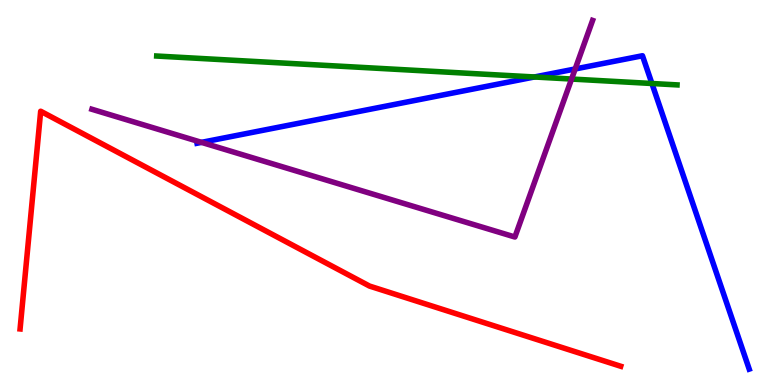[{'lines': ['blue', 'red'], 'intersections': []}, {'lines': ['green', 'red'], 'intersections': []}, {'lines': ['purple', 'red'], 'intersections': []}, {'lines': ['blue', 'green'], 'intersections': [{'x': 6.9, 'y': 8.0}, {'x': 8.41, 'y': 7.83}]}, {'lines': ['blue', 'purple'], 'intersections': [{'x': 2.6, 'y': 6.3}, {'x': 7.42, 'y': 8.21}]}, {'lines': ['green', 'purple'], 'intersections': [{'x': 7.37, 'y': 7.95}]}]